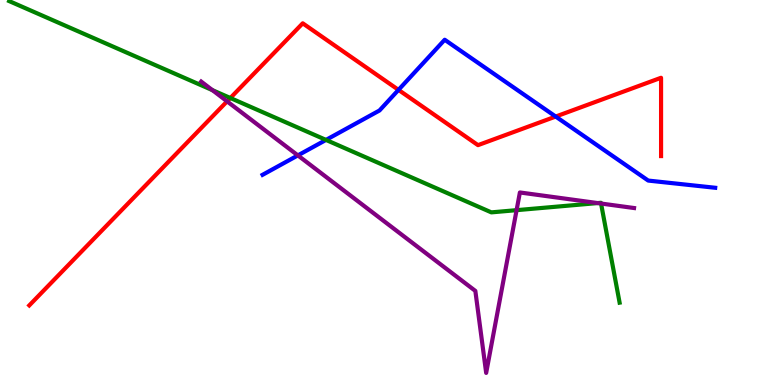[{'lines': ['blue', 'red'], 'intersections': [{'x': 5.14, 'y': 7.67}, {'x': 7.17, 'y': 6.97}]}, {'lines': ['green', 'red'], 'intersections': [{'x': 2.97, 'y': 7.45}]}, {'lines': ['purple', 'red'], 'intersections': [{'x': 2.93, 'y': 7.37}]}, {'lines': ['blue', 'green'], 'intersections': [{'x': 4.21, 'y': 6.37}]}, {'lines': ['blue', 'purple'], 'intersections': [{'x': 3.84, 'y': 5.96}]}, {'lines': ['green', 'purple'], 'intersections': [{'x': 2.74, 'y': 7.66}, {'x': 6.67, 'y': 4.54}, {'x': 7.71, 'y': 4.73}, {'x': 7.76, 'y': 4.71}]}]